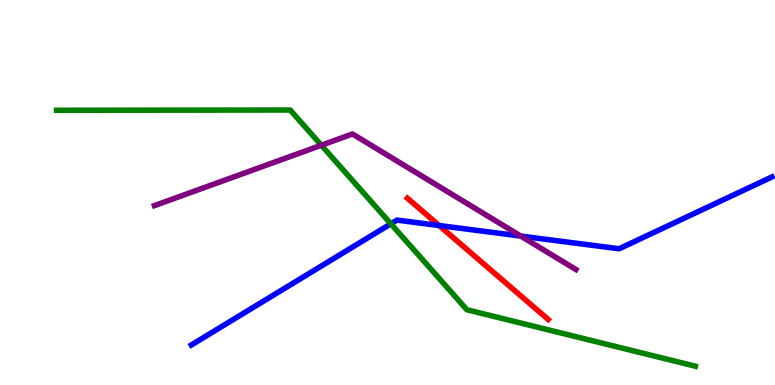[{'lines': ['blue', 'red'], 'intersections': [{'x': 5.67, 'y': 4.14}]}, {'lines': ['green', 'red'], 'intersections': []}, {'lines': ['purple', 'red'], 'intersections': []}, {'lines': ['blue', 'green'], 'intersections': [{'x': 5.04, 'y': 4.19}]}, {'lines': ['blue', 'purple'], 'intersections': [{'x': 6.72, 'y': 3.87}]}, {'lines': ['green', 'purple'], 'intersections': [{'x': 4.15, 'y': 6.23}]}]